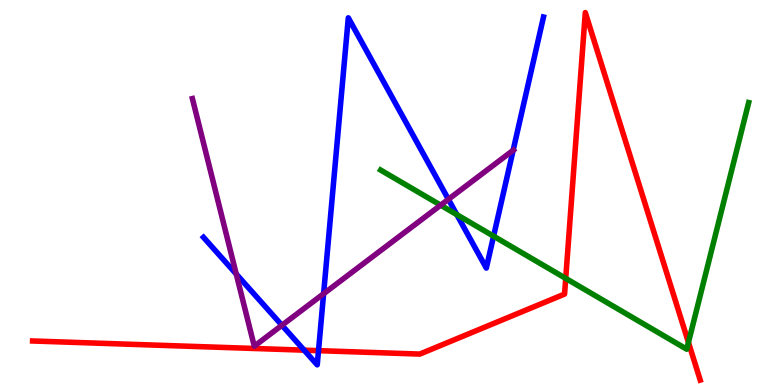[{'lines': ['blue', 'red'], 'intersections': [{'x': 3.92, 'y': 0.905}, {'x': 4.11, 'y': 0.892}]}, {'lines': ['green', 'red'], 'intersections': [{'x': 7.3, 'y': 2.77}, {'x': 8.88, 'y': 1.11}]}, {'lines': ['purple', 'red'], 'intersections': []}, {'lines': ['blue', 'green'], 'intersections': [{'x': 5.9, 'y': 4.42}, {'x': 6.37, 'y': 3.87}]}, {'lines': ['blue', 'purple'], 'intersections': [{'x': 3.05, 'y': 2.88}, {'x': 3.64, 'y': 1.55}, {'x': 4.18, 'y': 2.37}, {'x': 5.79, 'y': 4.82}, {'x': 6.62, 'y': 6.1}]}, {'lines': ['green', 'purple'], 'intersections': [{'x': 5.69, 'y': 4.67}]}]